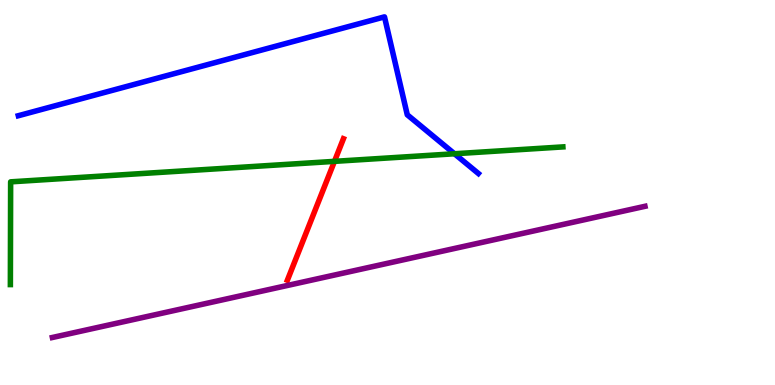[{'lines': ['blue', 'red'], 'intersections': []}, {'lines': ['green', 'red'], 'intersections': [{'x': 4.32, 'y': 5.81}]}, {'lines': ['purple', 'red'], 'intersections': []}, {'lines': ['blue', 'green'], 'intersections': [{'x': 5.86, 'y': 6.01}]}, {'lines': ['blue', 'purple'], 'intersections': []}, {'lines': ['green', 'purple'], 'intersections': []}]